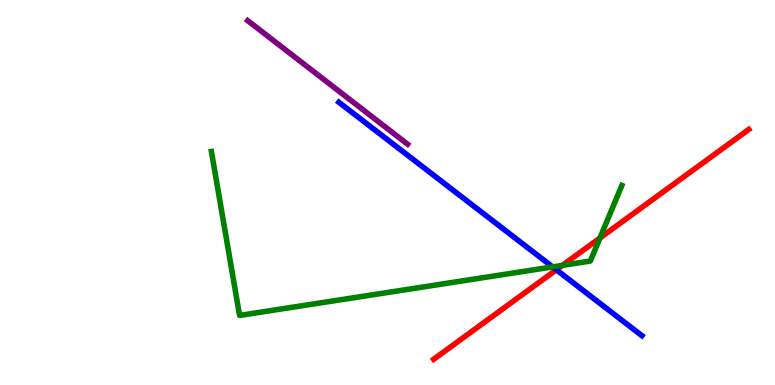[{'lines': ['blue', 'red'], 'intersections': [{'x': 7.18, 'y': 2.99}]}, {'lines': ['green', 'red'], 'intersections': [{'x': 7.26, 'y': 3.11}, {'x': 7.74, 'y': 3.82}]}, {'lines': ['purple', 'red'], 'intersections': []}, {'lines': ['blue', 'green'], 'intersections': [{'x': 7.13, 'y': 3.07}]}, {'lines': ['blue', 'purple'], 'intersections': []}, {'lines': ['green', 'purple'], 'intersections': []}]